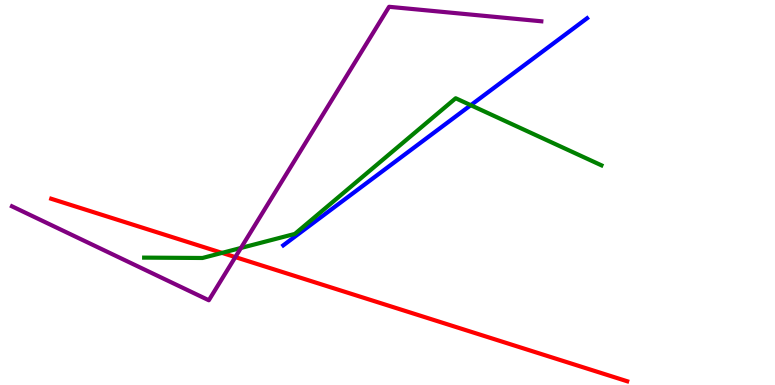[{'lines': ['blue', 'red'], 'intersections': []}, {'lines': ['green', 'red'], 'intersections': [{'x': 2.86, 'y': 3.43}]}, {'lines': ['purple', 'red'], 'intersections': [{'x': 3.04, 'y': 3.32}]}, {'lines': ['blue', 'green'], 'intersections': [{'x': 6.07, 'y': 7.27}]}, {'lines': ['blue', 'purple'], 'intersections': []}, {'lines': ['green', 'purple'], 'intersections': [{'x': 3.11, 'y': 3.56}]}]